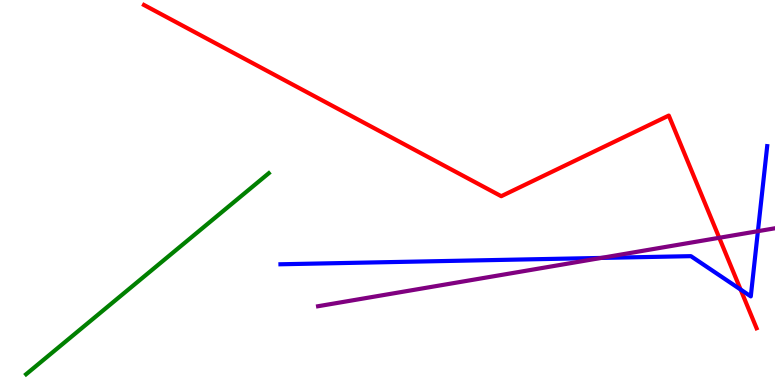[{'lines': ['blue', 'red'], 'intersections': [{'x': 9.56, 'y': 2.48}]}, {'lines': ['green', 'red'], 'intersections': []}, {'lines': ['purple', 'red'], 'intersections': [{'x': 9.28, 'y': 3.82}]}, {'lines': ['blue', 'green'], 'intersections': []}, {'lines': ['blue', 'purple'], 'intersections': [{'x': 7.76, 'y': 3.3}, {'x': 9.78, 'y': 4.0}]}, {'lines': ['green', 'purple'], 'intersections': []}]